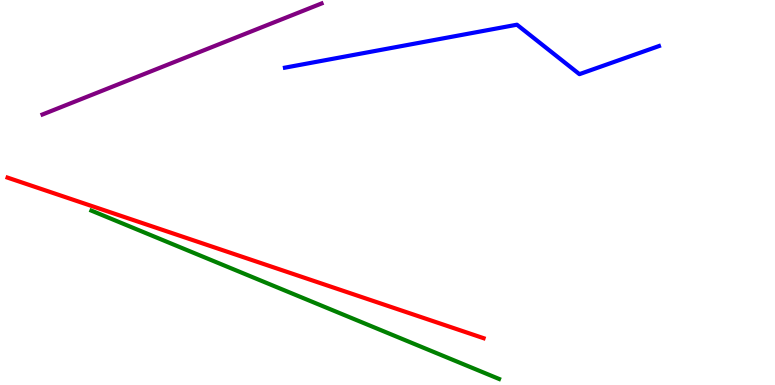[{'lines': ['blue', 'red'], 'intersections': []}, {'lines': ['green', 'red'], 'intersections': []}, {'lines': ['purple', 'red'], 'intersections': []}, {'lines': ['blue', 'green'], 'intersections': []}, {'lines': ['blue', 'purple'], 'intersections': []}, {'lines': ['green', 'purple'], 'intersections': []}]